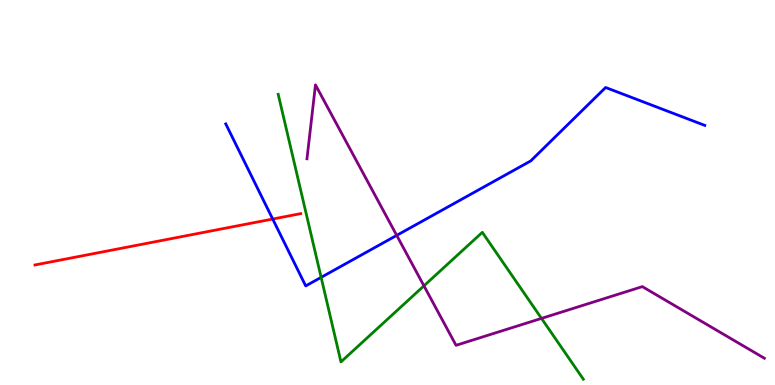[{'lines': ['blue', 'red'], 'intersections': [{'x': 3.52, 'y': 4.31}]}, {'lines': ['green', 'red'], 'intersections': []}, {'lines': ['purple', 'red'], 'intersections': []}, {'lines': ['blue', 'green'], 'intersections': [{'x': 4.14, 'y': 2.8}]}, {'lines': ['blue', 'purple'], 'intersections': [{'x': 5.12, 'y': 3.89}]}, {'lines': ['green', 'purple'], 'intersections': [{'x': 5.47, 'y': 2.58}, {'x': 6.99, 'y': 1.73}]}]